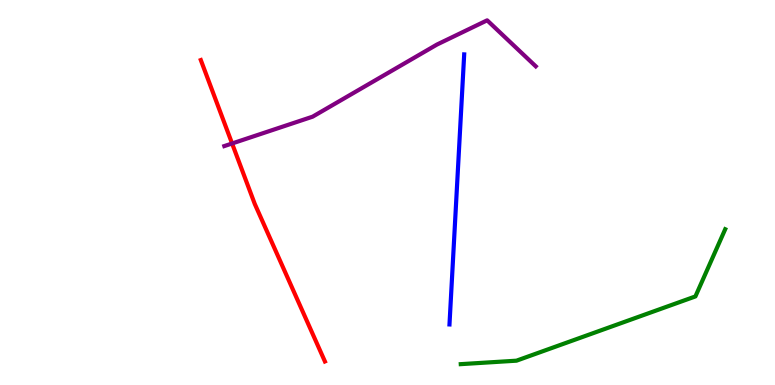[{'lines': ['blue', 'red'], 'intersections': []}, {'lines': ['green', 'red'], 'intersections': []}, {'lines': ['purple', 'red'], 'intersections': [{'x': 2.99, 'y': 6.27}]}, {'lines': ['blue', 'green'], 'intersections': []}, {'lines': ['blue', 'purple'], 'intersections': []}, {'lines': ['green', 'purple'], 'intersections': []}]